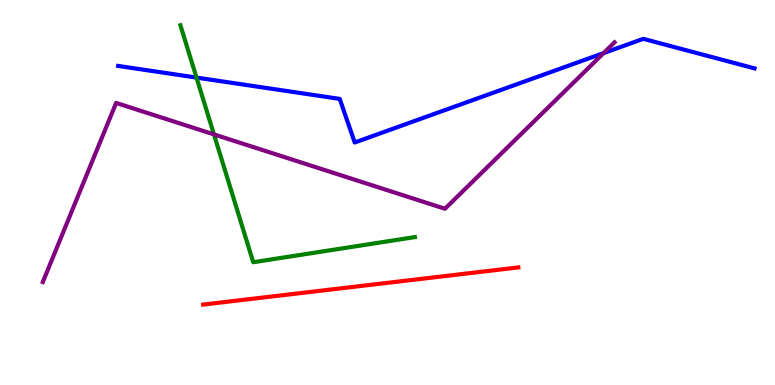[{'lines': ['blue', 'red'], 'intersections': []}, {'lines': ['green', 'red'], 'intersections': []}, {'lines': ['purple', 'red'], 'intersections': []}, {'lines': ['blue', 'green'], 'intersections': [{'x': 2.54, 'y': 7.98}]}, {'lines': ['blue', 'purple'], 'intersections': [{'x': 7.79, 'y': 8.62}]}, {'lines': ['green', 'purple'], 'intersections': [{'x': 2.76, 'y': 6.51}]}]